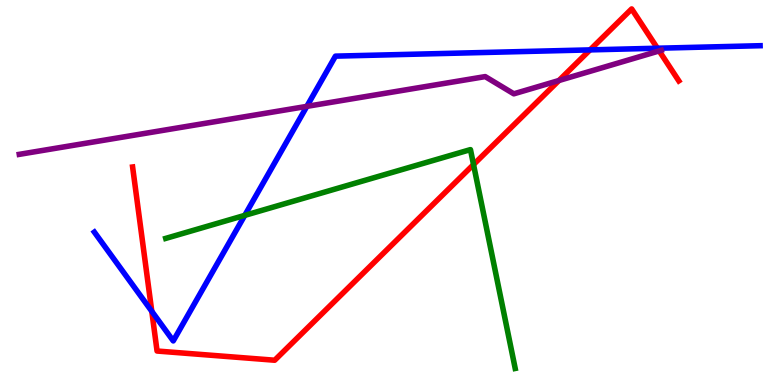[{'lines': ['blue', 'red'], 'intersections': [{'x': 1.96, 'y': 1.91}, {'x': 7.61, 'y': 8.7}, {'x': 8.48, 'y': 8.75}]}, {'lines': ['green', 'red'], 'intersections': [{'x': 6.11, 'y': 5.73}]}, {'lines': ['purple', 'red'], 'intersections': [{'x': 7.21, 'y': 7.91}, {'x': 8.51, 'y': 8.68}]}, {'lines': ['blue', 'green'], 'intersections': [{'x': 3.16, 'y': 4.41}]}, {'lines': ['blue', 'purple'], 'intersections': [{'x': 3.96, 'y': 7.24}]}, {'lines': ['green', 'purple'], 'intersections': []}]